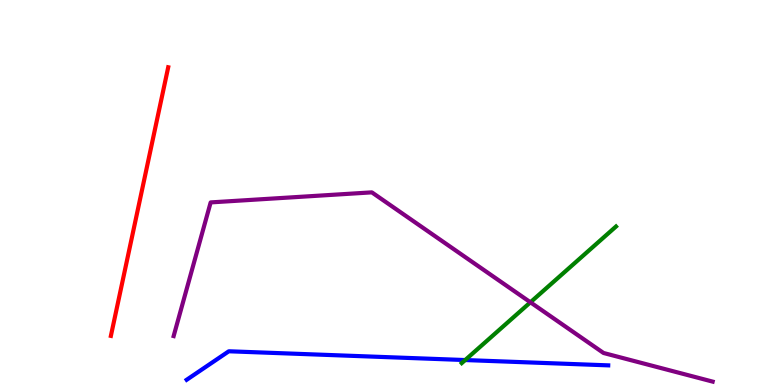[{'lines': ['blue', 'red'], 'intersections': []}, {'lines': ['green', 'red'], 'intersections': []}, {'lines': ['purple', 'red'], 'intersections': []}, {'lines': ['blue', 'green'], 'intersections': [{'x': 6.0, 'y': 0.648}]}, {'lines': ['blue', 'purple'], 'intersections': []}, {'lines': ['green', 'purple'], 'intersections': [{'x': 6.84, 'y': 2.15}]}]